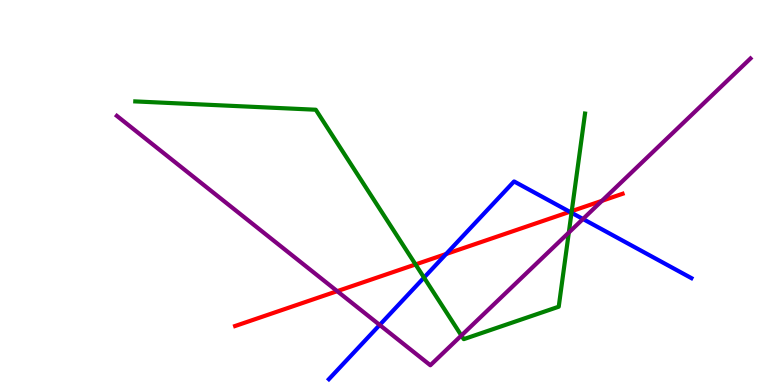[{'lines': ['blue', 'red'], 'intersections': [{'x': 5.76, 'y': 3.4}, {'x': 7.35, 'y': 4.5}]}, {'lines': ['green', 'red'], 'intersections': [{'x': 5.36, 'y': 3.13}, {'x': 7.38, 'y': 4.52}]}, {'lines': ['purple', 'red'], 'intersections': [{'x': 4.35, 'y': 2.44}, {'x': 7.77, 'y': 4.78}]}, {'lines': ['blue', 'green'], 'intersections': [{'x': 5.47, 'y': 2.79}, {'x': 7.37, 'y': 4.47}]}, {'lines': ['blue', 'purple'], 'intersections': [{'x': 4.9, 'y': 1.56}, {'x': 7.52, 'y': 4.31}]}, {'lines': ['green', 'purple'], 'intersections': [{'x': 5.95, 'y': 1.29}, {'x': 7.34, 'y': 3.96}]}]